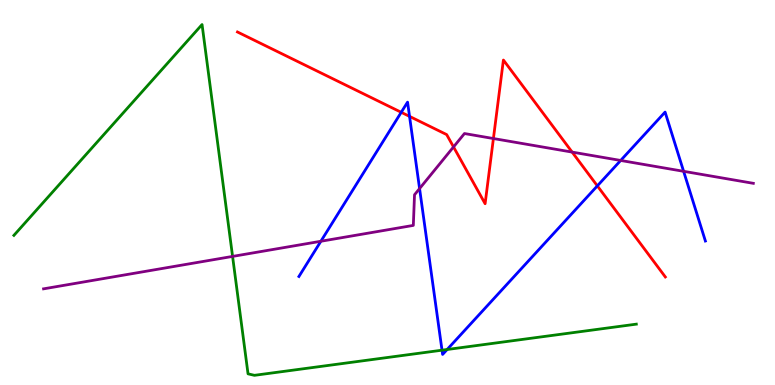[{'lines': ['blue', 'red'], 'intersections': [{'x': 5.18, 'y': 7.08}, {'x': 5.28, 'y': 6.98}, {'x': 7.71, 'y': 5.17}]}, {'lines': ['green', 'red'], 'intersections': []}, {'lines': ['purple', 'red'], 'intersections': [{'x': 5.85, 'y': 6.18}, {'x': 6.37, 'y': 6.4}, {'x': 7.38, 'y': 6.05}]}, {'lines': ['blue', 'green'], 'intersections': [{'x': 5.7, 'y': 0.904}, {'x': 5.77, 'y': 0.922}]}, {'lines': ['blue', 'purple'], 'intersections': [{'x': 4.14, 'y': 3.73}, {'x': 5.41, 'y': 5.1}, {'x': 8.01, 'y': 5.83}, {'x': 8.82, 'y': 5.55}]}, {'lines': ['green', 'purple'], 'intersections': [{'x': 3.0, 'y': 3.34}]}]